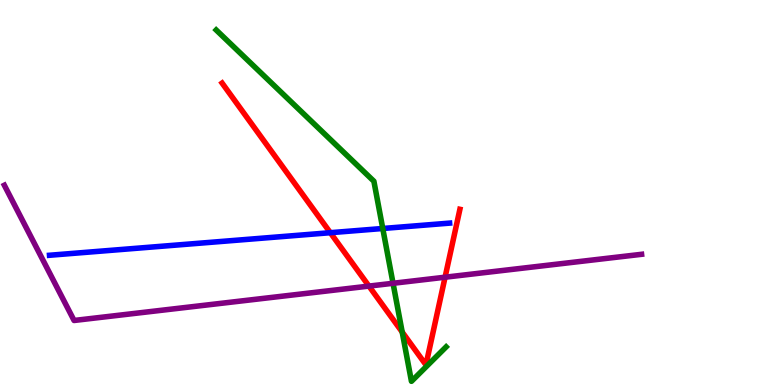[{'lines': ['blue', 'red'], 'intersections': [{'x': 4.26, 'y': 3.96}]}, {'lines': ['green', 'red'], 'intersections': [{'x': 5.19, 'y': 1.38}]}, {'lines': ['purple', 'red'], 'intersections': [{'x': 4.76, 'y': 2.57}, {'x': 5.74, 'y': 2.8}]}, {'lines': ['blue', 'green'], 'intersections': [{'x': 4.94, 'y': 4.07}]}, {'lines': ['blue', 'purple'], 'intersections': []}, {'lines': ['green', 'purple'], 'intersections': [{'x': 5.07, 'y': 2.64}]}]